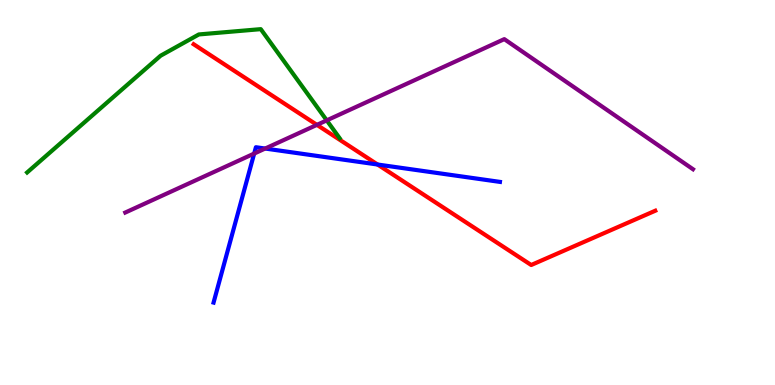[{'lines': ['blue', 'red'], 'intersections': [{'x': 4.87, 'y': 5.73}]}, {'lines': ['green', 'red'], 'intersections': []}, {'lines': ['purple', 'red'], 'intersections': [{'x': 4.09, 'y': 6.76}]}, {'lines': ['blue', 'green'], 'intersections': []}, {'lines': ['blue', 'purple'], 'intersections': [{'x': 3.28, 'y': 6.01}, {'x': 3.42, 'y': 6.14}]}, {'lines': ['green', 'purple'], 'intersections': [{'x': 4.22, 'y': 6.87}]}]